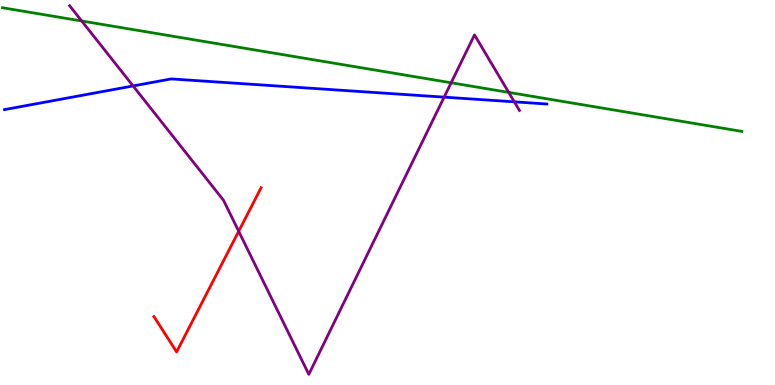[{'lines': ['blue', 'red'], 'intersections': []}, {'lines': ['green', 'red'], 'intersections': []}, {'lines': ['purple', 'red'], 'intersections': [{'x': 3.08, 'y': 3.99}]}, {'lines': ['blue', 'green'], 'intersections': []}, {'lines': ['blue', 'purple'], 'intersections': [{'x': 1.72, 'y': 7.77}, {'x': 5.73, 'y': 7.48}, {'x': 6.64, 'y': 7.36}]}, {'lines': ['green', 'purple'], 'intersections': [{'x': 1.05, 'y': 9.45}, {'x': 5.82, 'y': 7.85}, {'x': 6.56, 'y': 7.6}]}]